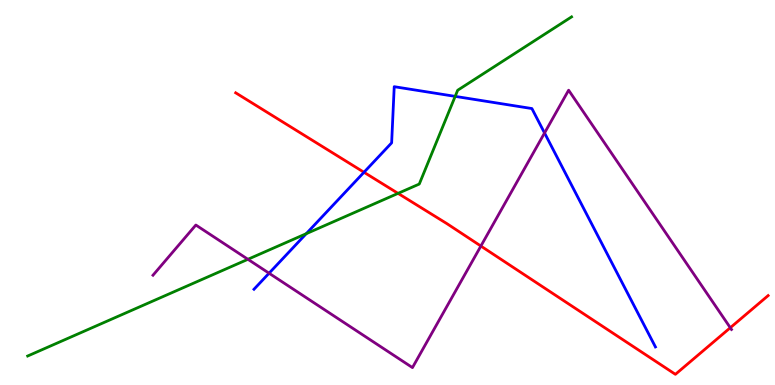[{'lines': ['blue', 'red'], 'intersections': [{'x': 4.7, 'y': 5.53}]}, {'lines': ['green', 'red'], 'intersections': [{'x': 5.14, 'y': 4.98}]}, {'lines': ['purple', 'red'], 'intersections': [{'x': 6.2, 'y': 3.61}, {'x': 9.42, 'y': 1.49}]}, {'lines': ['blue', 'green'], 'intersections': [{'x': 3.95, 'y': 3.93}, {'x': 5.87, 'y': 7.5}]}, {'lines': ['blue', 'purple'], 'intersections': [{'x': 3.47, 'y': 2.9}, {'x': 7.03, 'y': 6.55}]}, {'lines': ['green', 'purple'], 'intersections': [{'x': 3.2, 'y': 3.26}]}]